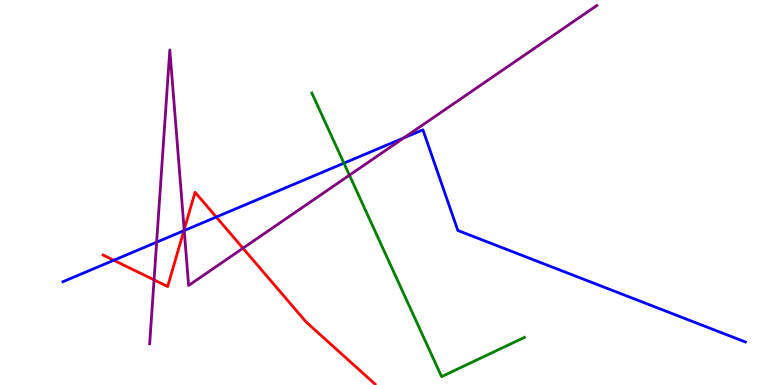[{'lines': ['blue', 'red'], 'intersections': [{'x': 1.47, 'y': 3.24}, {'x': 2.37, 'y': 4.01}, {'x': 2.79, 'y': 4.36}]}, {'lines': ['green', 'red'], 'intersections': []}, {'lines': ['purple', 'red'], 'intersections': [{'x': 1.99, 'y': 2.73}, {'x': 2.38, 'y': 4.03}, {'x': 3.13, 'y': 3.55}]}, {'lines': ['blue', 'green'], 'intersections': [{'x': 4.44, 'y': 5.76}]}, {'lines': ['blue', 'purple'], 'intersections': [{'x': 2.02, 'y': 3.71}, {'x': 2.38, 'y': 4.01}, {'x': 5.21, 'y': 6.42}]}, {'lines': ['green', 'purple'], 'intersections': [{'x': 4.51, 'y': 5.45}]}]